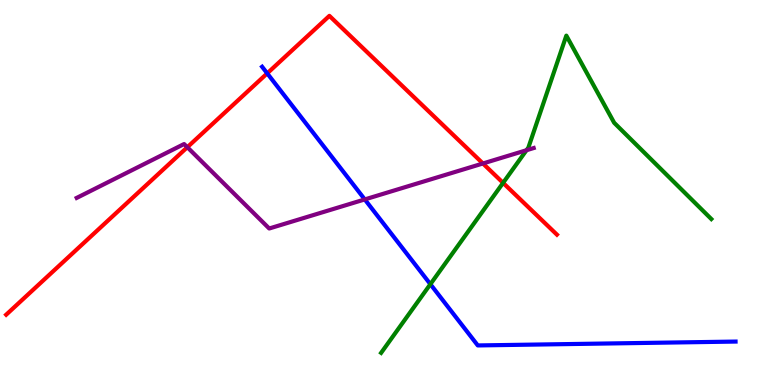[{'lines': ['blue', 'red'], 'intersections': [{'x': 3.45, 'y': 8.09}]}, {'lines': ['green', 'red'], 'intersections': [{'x': 6.49, 'y': 5.25}]}, {'lines': ['purple', 'red'], 'intersections': [{'x': 2.42, 'y': 6.18}, {'x': 6.23, 'y': 5.75}]}, {'lines': ['blue', 'green'], 'intersections': [{'x': 5.55, 'y': 2.62}]}, {'lines': ['blue', 'purple'], 'intersections': [{'x': 4.71, 'y': 4.82}]}, {'lines': ['green', 'purple'], 'intersections': [{'x': 6.79, 'y': 6.1}]}]